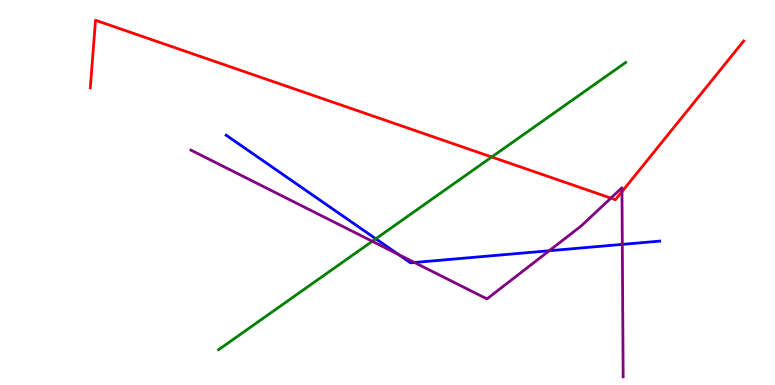[{'lines': ['blue', 'red'], 'intersections': []}, {'lines': ['green', 'red'], 'intersections': [{'x': 6.34, 'y': 5.92}]}, {'lines': ['purple', 'red'], 'intersections': [{'x': 7.88, 'y': 4.85}, {'x': 8.03, 'y': 5.02}]}, {'lines': ['blue', 'green'], 'intersections': [{'x': 4.85, 'y': 3.8}]}, {'lines': ['blue', 'purple'], 'intersections': [{'x': 5.14, 'y': 3.39}, {'x': 5.35, 'y': 3.18}, {'x': 7.09, 'y': 3.49}, {'x': 8.03, 'y': 3.65}]}, {'lines': ['green', 'purple'], 'intersections': [{'x': 4.8, 'y': 3.73}]}]